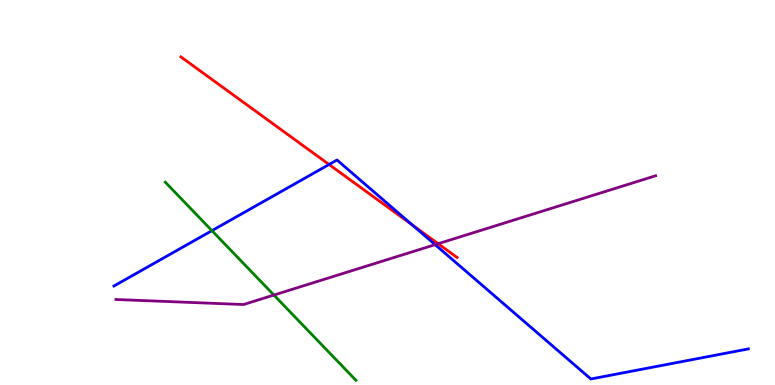[{'lines': ['blue', 'red'], 'intersections': [{'x': 4.25, 'y': 5.73}, {'x': 5.32, 'y': 4.16}]}, {'lines': ['green', 'red'], 'intersections': []}, {'lines': ['purple', 'red'], 'intersections': [{'x': 5.65, 'y': 3.67}]}, {'lines': ['blue', 'green'], 'intersections': [{'x': 2.73, 'y': 4.01}]}, {'lines': ['blue', 'purple'], 'intersections': [{'x': 5.61, 'y': 3.65}]}, {'lines': ['green', 'purple'], 'intersections': [{'x': 3.53, 'y': 2.34}]}]